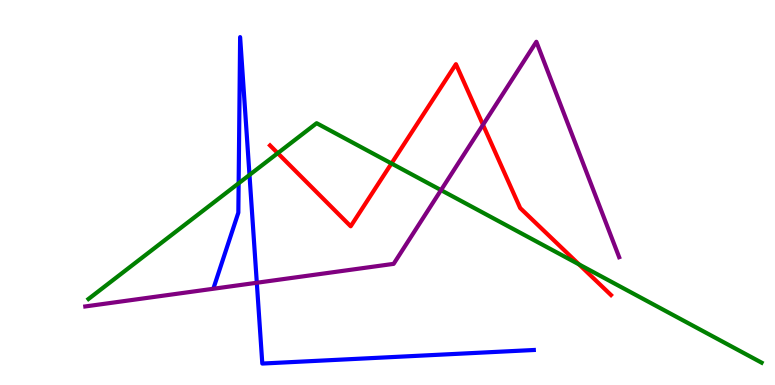[{'lines': ['blue', 'red'], 'intersections': []}, {'lines': ['green', 'red'], 'intersections': [{'x': 3.58, 'y': 6.02}, {'x': 5.05, 'y': 5.75}, {'x': 7.47, 'y': 3.13}]}, {'lines': ['purple', 'red'], 'intersections': [{'x': 6.23, 'y': 6.76}]}, {'lines': ['blue', 'green'], 'intersections': [{'x': 3.08, 'y': 5.24}, {'x': 3.22, 'y': 5.46}]}, {'lines': ['blue', 'purple'], 'intersections': [{'x': 3.31, 'y': 2.66}]}, {'lines': ['green', 'purple'], 'intersections': [{'x': 5.69, 'y': 5.06}]}]